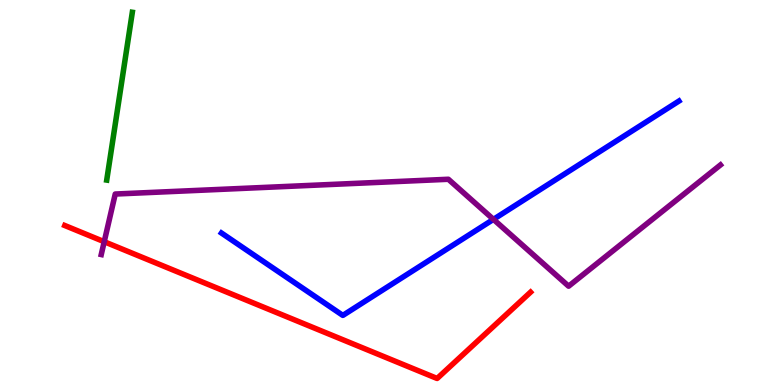[{'lines': ['blue', 'red'], 'intersections': []}, {'lines': ['green', 'red'], 'intersections': []}, {'lines': ['purple', 'red'], 'intersections': [{'x': 1.34, 'y': 3.72}]}, {'lines': ['blue', 'green'], 'intersections': []}, {'lines': ['blue', 'purple'], 'intersections': [{'x': 6.37, 'y': 4.3}]}, {'lines': ['green', 'purple'], 'intersections': []}]